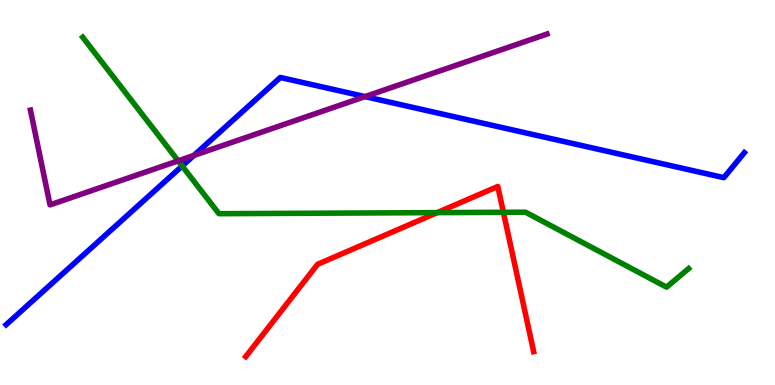[{'lines': ['blue', 'red'], 'intersections': []}, {'lines': ['green', 'red'], 'intersections': [{'x': 5.64, 'y': 4.48}, {'x': 6.5, 'y': 4.49}]}, {'lines': ['purple', 'red'], 'intersections': []}, {'lines': ['blue', 'green'], 'intersections': [{'x': 2.35, 'y': 5.69}]}, {'lines': ['blue', 'purple'], 'intersections': [{'x': 2.5, 'y': 5.96}, {'x': 4.71, 'y': 7.49}]}, {'lines': ['green', 'purple'], 'intersections': [{'x': 2.3, 'y': 5.82}]}]